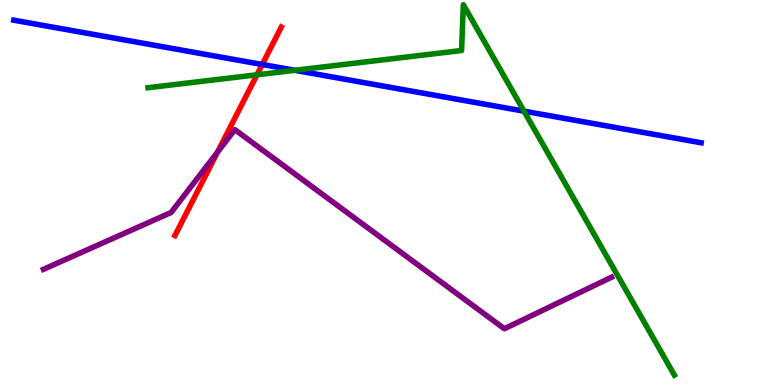[{'lines': ['blue', 'red'], 'intersections': [{'x': 3.38, 'y': 8.32}]}, {'lines': ['green', 'red'], 'intersections': [{'x': 3.32, 'y': 8.06}]}, {'lines': ['purple', 'red'], 'intersections': [{'x': 2.81, 'y': 6.05}]}, {'lines': ['blue', 'green'], 'intersections': [{'x': 3.8, 'y': 8.17}, {'x': 6.76, 'y': 7.11}]}, {'lines': ['blue', 'purple'], 'intersections': []}, {'lines': ['green', 'purple'], 'intersections': []}]